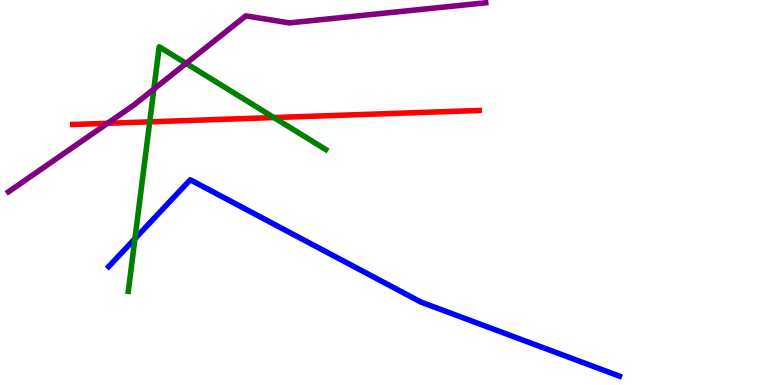[{'lines': ['blue', 'red'], 'intersections': []}, {'lines': ['green', 'red'], 'intersections': [{'x': 1.93, 'y': 6.84}, {'x': 3.53, 'y': 6.95}]}, {'lines': ['purple', 'red'], 'intersections': [{'x': 1.39, 'y': 6.8}]}, {'lines': ['blue', 'green'], 'intersections': [{'x': 1.74, 'y': 3.8}]}, {'lines': ['blue', 'purple'], 'intersections': []}, {'lines': ['green', 'purple'], 'intersections': [{'x': 1.99, 'y': 7.69}, {'x': 2.4, 'y': 8.35}]}]